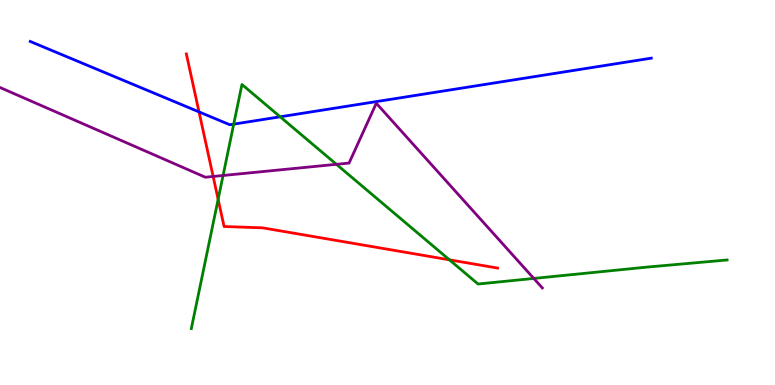[{'lines': ['blue', 'red'], 'intersections': [{'x': 2.57, 'y': 7.09}]}, {'lines': ['green', 'red'], 'intersections': [{'x': 2.81, 'y': 4.82}, {'x': 5.8, 'y': 3.25}]}, {'lines': ['purple', 'red'], 'intersections': [{'x': 2.75, 'y': 5.42}]}, {'lines': ['blue', 'green'], 'intersections': [{'x': 3.02, 'y': 6.78}, {'x': 3.62, 'y': 6.97}]}, {'lines': ['blue', 'purple'], 'intersections': []}, {'lines': ['green', 'purple'], 'intersections': [{'x': 2.88, 'y': 5.44}, {'x': 4.34, 'y': 5.73}, {'x': 6.89, 'y': 2.77}]}]